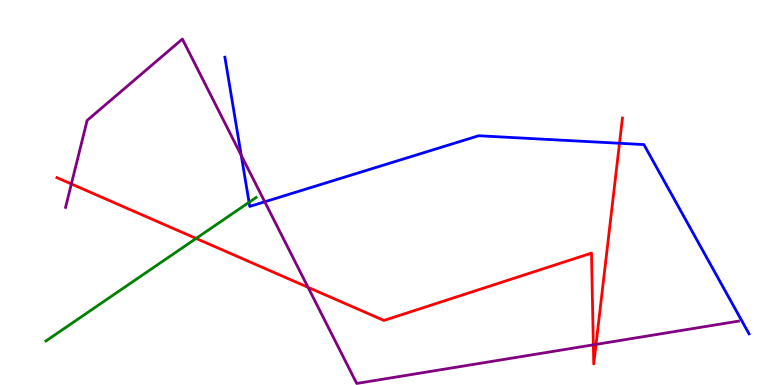[{'lines': ['blue', 'red'], 'intersections': [{'x': 7.99, 'y': 6.28}]}, {'lines': ['green', 'red'], 'intersections': [{'x': 2.53, 'y': 3.81}]}, {'lines': ['purple', 'red'], 'intersections': [{'x': 0.921, 'y': 5.22}, {'x': 3.97, 'y': 2.54}, {'x': 7.66, 'y': 1.04}, {'x': 7.69, 'y': 1.05}]}, {'lines': ['blue', 'green'], 'intersections': [{'x': 3.21, 'y': 4.75}]}, {'lines': ['blue', 'purple'], 'intersections': [{'x': 3.11, 'y': 5.97}, {'x': 3.42, 'y': 4.76}]}, {'lines': ['green', 'purple'], 'intersections': []}]